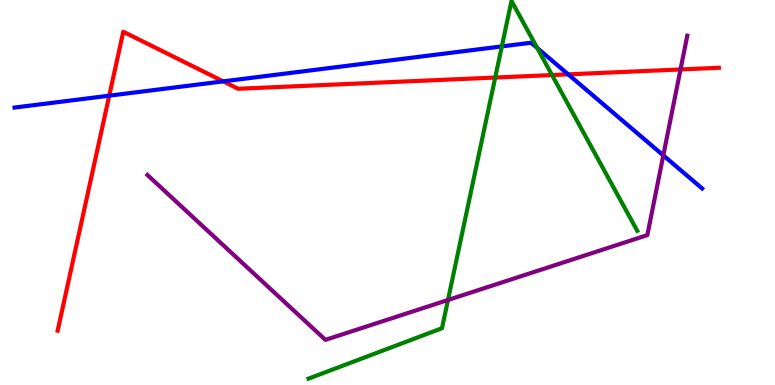[{'lines': ['blue', 'red'], 'intersections': [{'x': 1.41, 'y': 7.52}, {'x': 2.88, 'y': 7.89}, {'x': 7.33, 'y': 8.07}]}, {'lines': ['green', 'red'], 'intersections': [{'x': 6.39, 'y': 7.99}, {'x': 7.12, 'y': 8.05}]}, {'lines': ['purple', 'red'], 'intersections': [{'x': 8.78, 'y': 8.2}]}, {'lines': ['blue', 'green'], 'intersections': [{'x': 6.48, 'y': 8.79}, {'x': 6.93, 'y': 8.75}]}, {'lines': ['blue', 'purple'], 'intersections': [{'x': 8.56, 'y': 5.96}]}, {'lines': ['green', 'purple'], 'intersections': [{'x': 5.78, 'y': 2.21}]}]